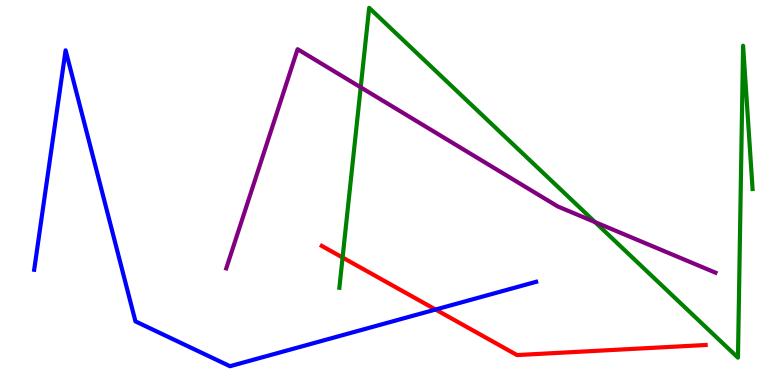[{'lines': ['blue', 'red'], 'intersections': [{'x': 5.62, 'y': 1.96}]}, {'lines': ['green', 'red'], 'intersections': [{'x': 4.42, 'y': 3.31}]}, {'lines': ['purple', 'red'], 'intersections': []}, {'lines': ['blue', 'green'], 'intersections': []}, {'lines': ['blue', 'purple'], 'intersections': []}, {'lines': ['green', 'purple'], 'intersections': [{'x': 4.65, 'y': 7.73}, {'x': 7.68, 'y': 4.23}]}]